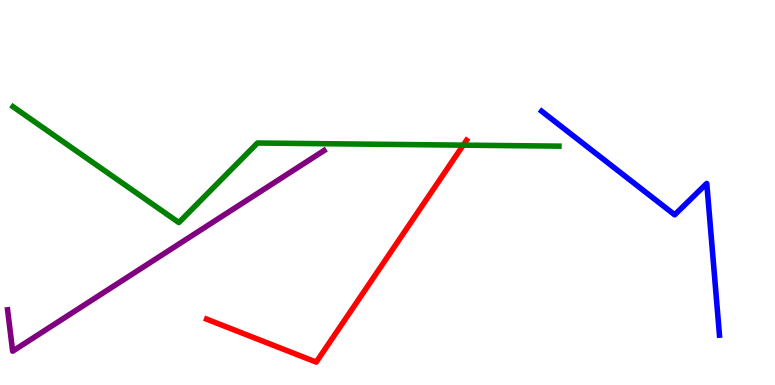[{'lines': ['blue', 'red'], 'intersections': []}, {'lines': ['green', 'red'], 'intersections': [{'x': 5.98, 'y': 6.23}]}, {'lines': ['purple', 'red'], 'intersections': []}, {'lines': ['blue', 'green'], 'intersections': []}, {'lines': ['blue', 'purple'], 'intersections': []}, {'lines': ['green', 'purple'], 'intersections': []}]